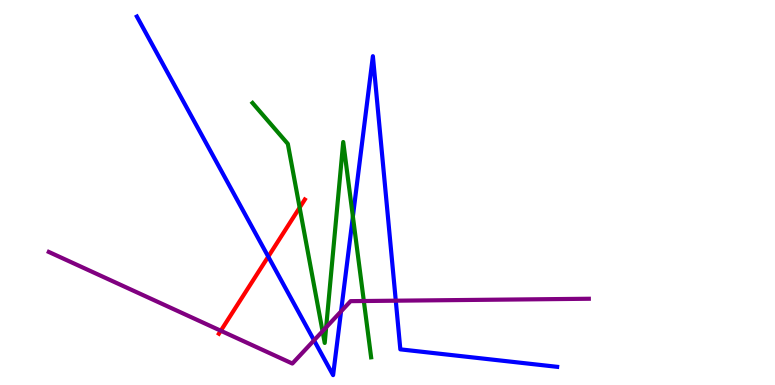[{'lines': ['blue', 'red'], 'intersections': [{'x': 3.46, 'y': 3.33}]}, {'lines': ['green', 'red'], 'intersections': [{'x': 3.87, 'y': 4.61}]}, {'lines': ['purple', 'red'], 'intersections': [{'x': 2.85, 'y': 1.41}]}, {'lines': ['blue', 'green'], 'intersections': [{'x': 4.55, 'y': 4.38}]}, {'lines': ['blue', 'purple'], 'intersections': [{'x': 4.05, 'y': 1.16}, {'x': 4.4, 'y': 1.91}, {'x': 5.11, 'y': 2.19}]}, {'lines': ['green', 'purple'], 'intersections': [{'x': 4.16, 'y': 1.4}, {'x': 4.21, 'y': 1.5}, {'x': 4.69, 'y': 2.18}]}]